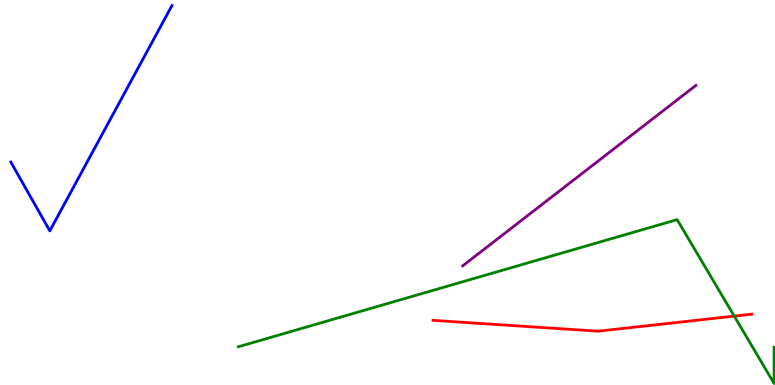[{'lines': ['blue', 'red'], 'intersections': []}, {'lines': ['green', 'red'], 'intersections': [{'x': 9.47, 'y': 1.79}]}, {'lines': ['purple', 'red'], 'intersections': []}, {'lines': ['blue', 'green'], 'intersections': []}, {'lines': ['blue', 'purple'], 'intersections': []}, {'lines': ['green', 'purple'], 'intersections': []}]